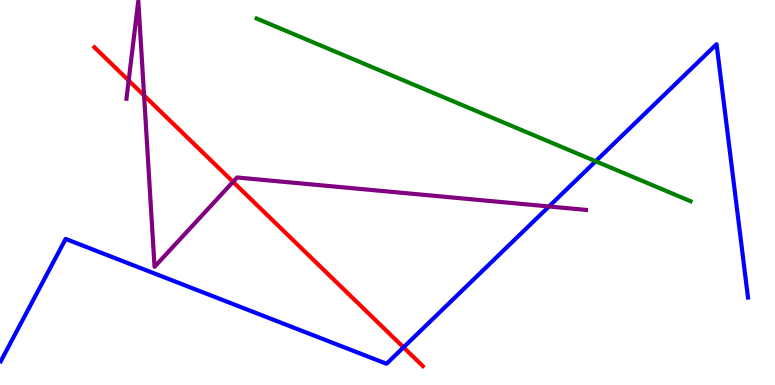[{'lines': ['blue', 'red'], 'intersections': [{'x': 5.21, 'y': 0.979}]}, {'lines': ['green', 'red'], 'intersections': []}, {'lines': ['purple', 'red'], 'intersections': [{'x': 1.66, 'y': 7.91}, {'x': 1.86, 'y': 7.52}, {'x': 3.01, 'y': 5.28}]}, {'lines': ['blue', 'green'], 'intersections': [{'x': 7.69, 'y': 5.81}]}, {'lines': ['blue', 'purple'], 'intersections': [{'x': 7.08, 'y': 4.64}]}, {'lines': ['green', 'purple'], 'intersections': []}]